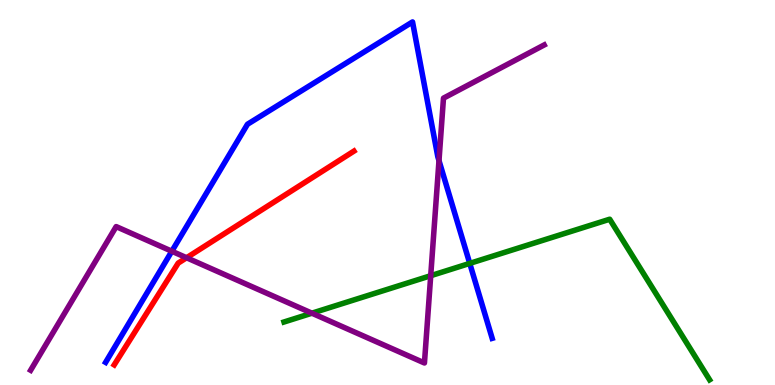[{'lines': ['blue', 'red'], 'intersections': []}, {'lines': ['green', 'red'], 'intersections': []}, {'lines': ['purple', 'red'], 'intersections': [{'x': 2.41, 'y': 3.31}]}, {'lines': ['blue', 'green'], 'intersections': [{'x': 6.06, 'y': 3.16}]}, {'lines': ['blue', 'purple'], 'intersections': [{'x': 2.22, 'y': 3.47}, {'x': 5.66, 'y': 5.83}]}, {'lines': ['green', 'purple'], 'intersections': [{'x': 4.02, 'y': 1.87}, {'x': 5.56, 'y': 2.84}]}]